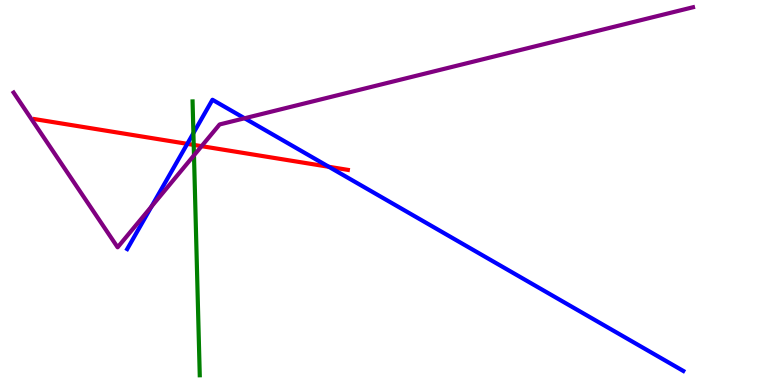[{'lines': ['blue', 'red'], 'intersections': [{'x': 2.42, 'y': 6.26}, {'x': 4.24, 'y': 5.67}]}, {'lines': ['green', 'red'], 'intersections': [{'x': 2.5, 'y': 6.24}]}, {'lines': ['purple', 'red'], 'intersections': [{'x': 2.6, 'y': 6.2}]}, {'lines': ['blue', 'green'], 'intersections': [{'x': 2.5, 'y': 6.54}]}, {'lines': ['blue', 'purple'], 'intersections': [{'x': 1.95, 'y': 4.64}, {'x': 3.16, 'y': 6.93}]}, {'lines': ['green', 'purple'], 'intersections': [{'x': 2.5, 'y': 5.97}]}]